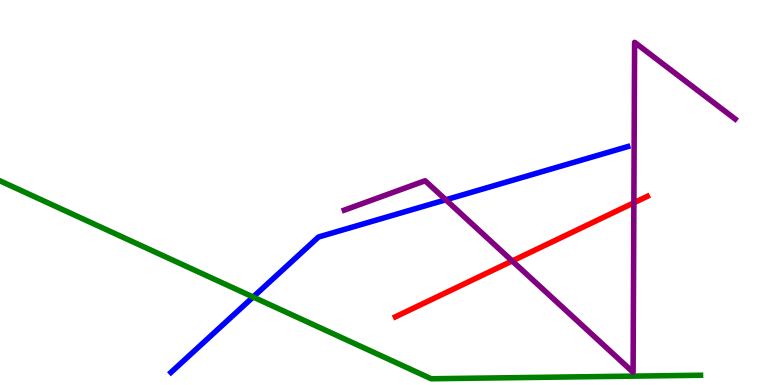[{'lines': ['blue', 'red'], 'intersections': []}, {'lines': ['green', 'red'], 'intersections': []}, {'lines': ['purple', 'red'], 'intersections': [{'x': 6.61, 'y': 3.22}, {'x': 8.18, 'y': 4.73}]}, {'lines': ['blue', 'green'], 'intersections': [{'x': 3.27, 'y': 2.29}]}, {'lines': ['blue', 'purple'], 'intersections': [{'x': 5.75, 'y': 4.81}]}, {'lines': ['green', 'purple'], 'intersections': []}]